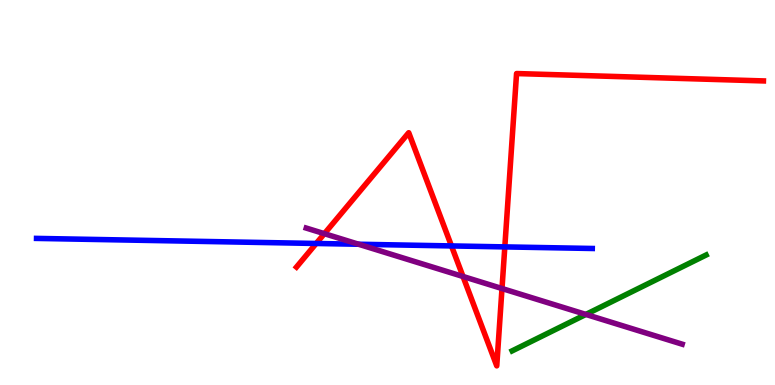[{'lines': ['blue', 'red'], 'intersections': [{'x': 4.08, 'y': 3.68}, {'x': 5.83, 'y': 3.61}, {'x': 6.51, 'y': 3.59}]}, {'lines': ['green', 'red'], 'intersections': []}, {'lines': ['purple', 'red'], 'intersections': [{'x': 4.19, 'y': 3.93}, {'x': 5.97, 'y': 2.82}, {'x': 6.48, 'y': 2.51}]}, {'lines': ['blue', 'green'], 'intersections': []}, {'lines': ['blue', 'purple'], 'intersections': [{'x': 4.63, 'y': 3.66}]}, {'lines': ['green', 'purple'], 'intersections': [{'x': 7.56, 'y': 1.83}]}]